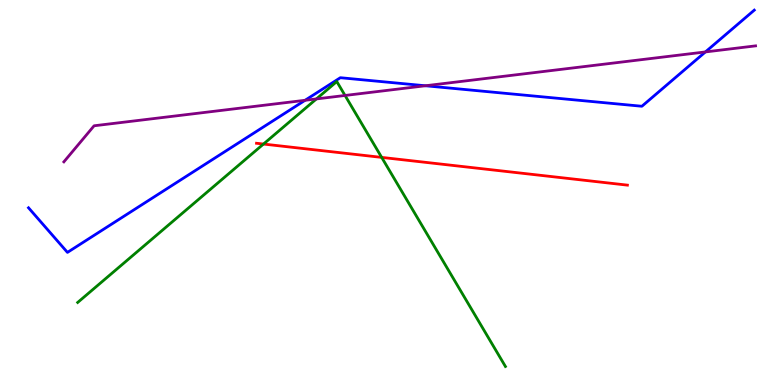[{'lines': ['blue', 'red'], 'intersections': []}, {'lines': ['green', 'red'], 'intersections': [{'x': 3.4, 'y': 6.26}, {'x': 4.92, 'y': 5.91}]}, {'lines': ['purple', 'red'], 'intersections': []}, {'lines': ['blue', 'green'], 'intersections': []}, {'lines': ['blue', 'purple'], 'intersections': [{'x': 3.94, 'y': 7.39}, {'x': 5.49, 'y': 7.77}, {'x': 9.1, 'y': 8.65}]}, {'lines': ['green', 'purple'], 'intersections': [{'x': 4.08, 'y': 7.43}, {'x': 4.45, 'y': 7.52}]}]